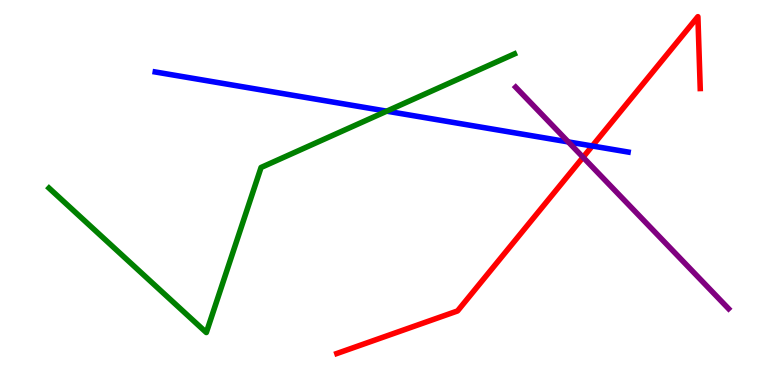[{'lines': ['blue', 'red'], 'intersections': [{'x': 7.64, 'y': 6.21}]}, {'lines': ['green', 'red'], 'intersections': []}, {'lines': ['purple', 'red'], 'intersections': [{'x': 7.52, 'y': 5.91}]}, {'lines': ['blue', 'green'], 'intersections': [{'x': 4.99, 'y': 7.11}]}, {'lines': ['blue', 'purple'], 'intersections': [{'x': 7.33, 'y': 6.31}]}, {'lines': ['green', 'purple'], 'intersections': []}]